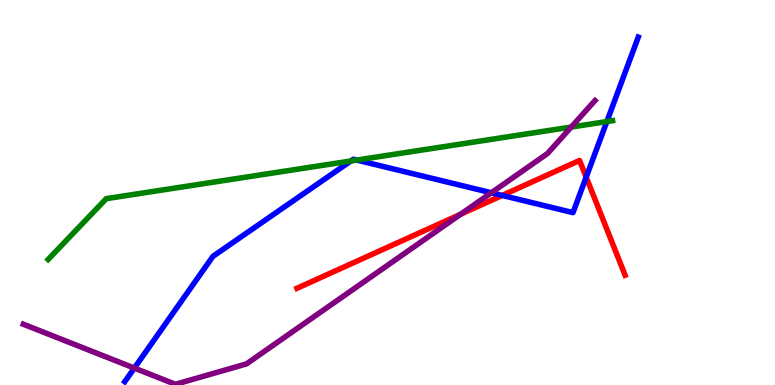[{'lines': ['blue', 'red'], 'intersections': [{'x': 6.48, 'y': 4.92}, {'x': 7.56, 'y': 5.4}]}, {'lines': ['green', 'red'], 'intersections': []}, {'lines': ['purple', 'red'], 'intersections': [{'x': 5.94, 'y': 4.44}]}, {'lines': ['blue', 'green'], 'intersections': [{'x': 4.53, 'y': 5.82}, {'x': 4.6, 'y': 5.84}, {'x': 7.83, 'y': 6.84}]}, {'lines': ['blue', 'purple'], 'intersections': [{'x': 1.73, 'y': 0.44}, {'x': 6.34, 'y': 4.99}]}, {'lines': ['green', 'purple'], 'intersections': [{'x': 7.37, 'y': 6.7}]}]